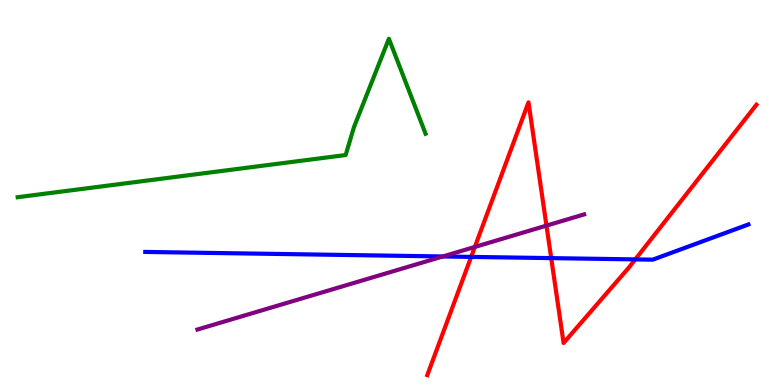[{'lines': ['blue', 'red'], 'intersections': [{'x': 6.08, 'y': 3.33}, {'x': 7.11, 'y': 3.3}, {'x': 8.2, 'y': 3.26}]}, {'lines': ['green', 'red'], 'intersections': []}, {'lines': ['purple', 'red'], 'intersections': [{'x': 6.13, 'y': 3.59}, {'x': 7.05, 'y': 4.14}]}, {'lines': ['blue', 'green'], 'intersections': []}, {'lines': ['blue', 'purple'], 'intersections': [{'x': 5.71, 'y': 3.34}]}, {'lines': ['green', 'purple'], 'intersections': []}]